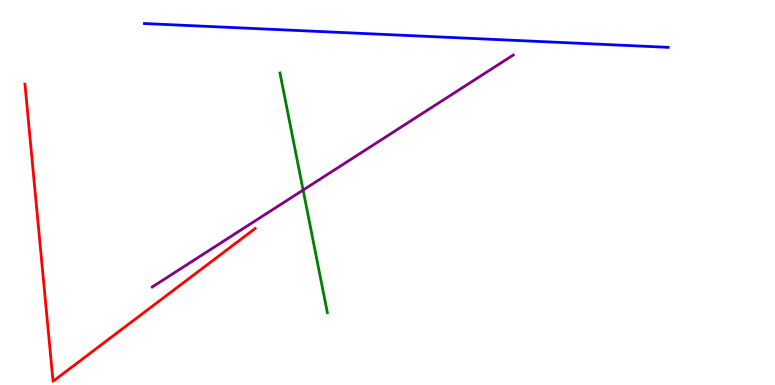[{'lines': ['blue', 'red'], 'intersections': []}, {'lines': ['green', 'red'], 'intersections': []}, {'lines': ['purple', 'red'], 'intersections': []}, {'lines': ['blue', 'green'], 'intersections': []}, {'lines': ['blue', 'purple'], 'intersections': []}, {'lines': ['green', 'purple'], 'intersections': [{'x': 3.91, 'y': 5.06}]}]